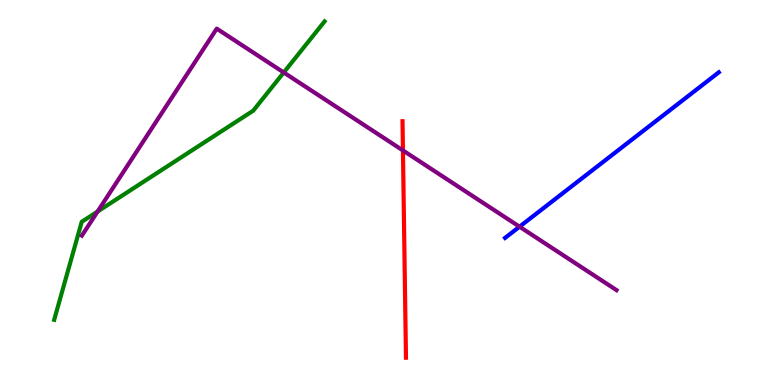[{'lines': ['blue', 'red'], 'intersections': []}, {'lines': ['green', 'red'], 'intersections': []}, {'lines': ['purple', 'red'], 'intersections': [{'x': 5.2, 'y': 6.09}]}, {'lines': ['blue', 'green'], 'intersections': []}, {'lines': ['blue', 'purple'], 'intersections': [{'x': 6.7, 'y': 4.11}]}, {'lines': ['green', 'purple'], 'intersections': [{'x': 1.26, 'y': 4.51}, {'x': 3.66, 'y': 8.12}]}]